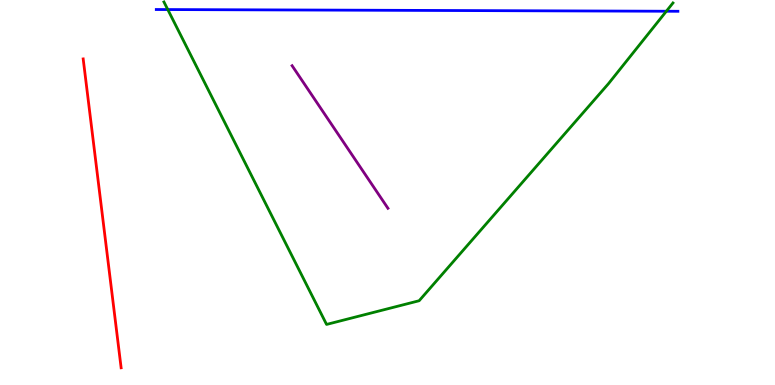[{'lines': ['blue', 'red'], 'intersections': []}, {'lines': ['green', 'red'], 'intersections': []}, {'lines': ['purple', 'red'], 'intersections': []}, {'lines': ['blue', 'green'], 'intersections': [{'x': 2.16, 'y': 9.75}, {'x': 8.6, 'y': 9.71}]}, {'lines': ['blue', 'purple'], 'intersections': []}, {'lines': ['green', 'purple'], 'intersections': []}]